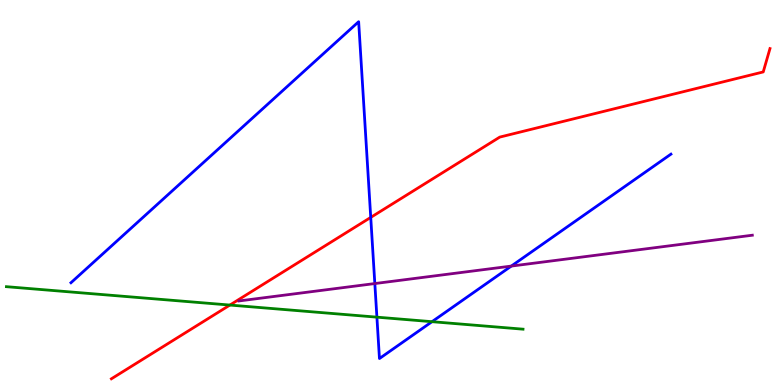[{'lines': ['blue', 'red'], 'intersections': [{'x': 4.78, 'y': 4.35}]}, {'lines': ['green', 'red'], 'intersections': [{'x': 2.97, 'y': 2.08}]}, {'lines': ['purple', 'red'], 'intersections': []}, {'lines': ['blue', 'green'], 'intersections': [{'x': 4.86, 'y': 1.76}, {'x': 5.57, 'y': 1.64}]}, {'lines': ['blue', 'purple'], 'intersections': [{'x': 4.84, 'y': 2.63}, {'x': 6.6, 'y': 3.09}]}, {'lines': ['green', 'purple'], 'intersections': []}]